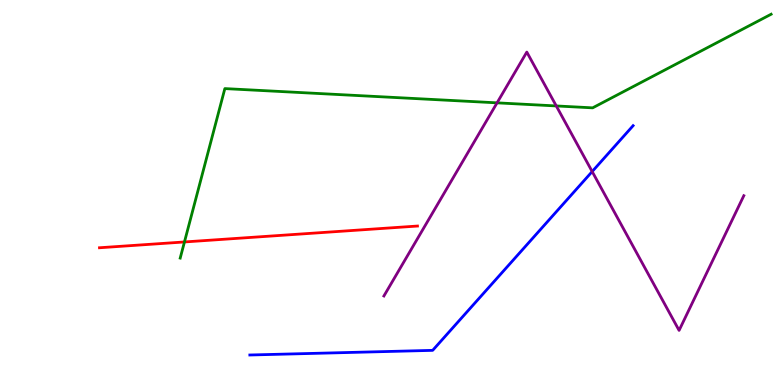[{'lines': ['blue', 'red'], 'intersections': []}, {'lines': ['green', 'red'], 'intersections': [{'x': 2.38, 'y': 3.72}]}, {'lines': ['purple', 'red'], 'intersections': []}, {'lines': ['blue', 'green'], 'intersections': []}, {'lines': ['blue', 'purple'], 'intersections': [{'x': 7.64, 'y': 5.54}]}, {'lines': ['green', 'purple'], 'intersections': [{'x': 6.41, 'y': 7.33}, {'x': 7.18, 'y': 7.25}]}]